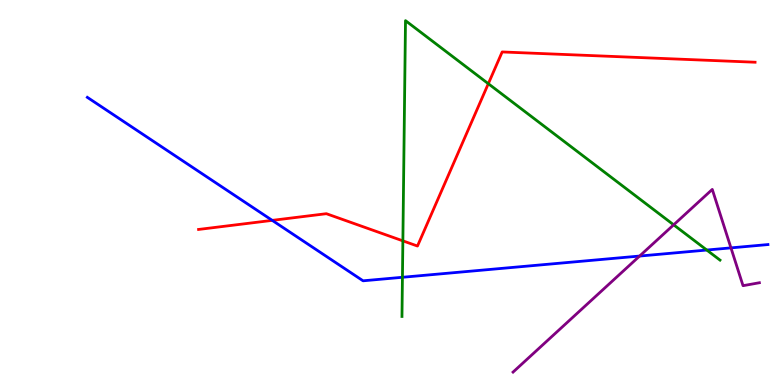[{'lines': ['blue', 'red'], 'intersections': [{'x': 3.51, 'y': 4.28}]}, {'lines': ['green', 'red'], 'intersections': [{'x': 5.2, 'y': 3.74}, {'x': 6.3, 'y': 7.83}]}, {'lines': ['purple', 'red'], 'intersections': []}, {'lines': ['blue', 'green'], 'intersections': [{'x': 5.19, 'y': 2.8}, {'x': 9.12, 'y': 3.51}]}, {'lines': ['blue', 'purple'], 'intersections': [{'x': 8.25, 'y': 3.35}, {'x': 9.43, 'y': 3.56}]}, {'lines': ['green', 'purple'], 'intersections': [{'x': 8.69, 'y': 4.16}]}]